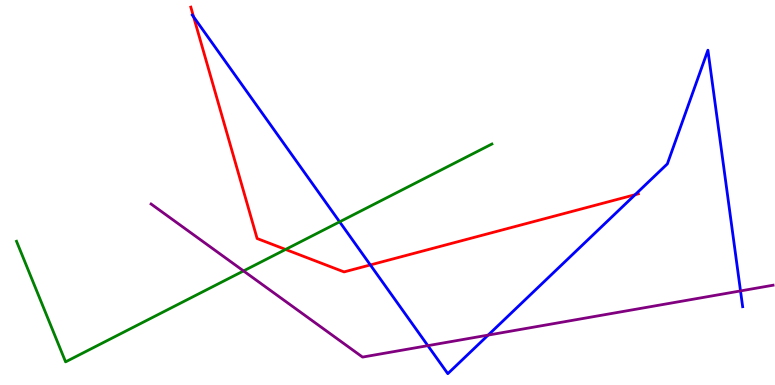[{'lines': ['blue', 'red'], 'intersections': [{'x': 2.5, 'y': 9.56}, {'x': 4.78, 'y': 3.12}, {'x': 8.19, 'y': 4.94}]}, {'lines': ['green', 'red'], 'intersections': [{'x': 3.68, 'y': 3.52}]}, {'lines': ['purple', 'red'], 'intersections': []}, {'lines': ['blue', 'green'], 'intersections': [{'x': 4.38, 'y': 4.24}]}, {'lines': ['blue', 'purple'], 'intersections': [{'x': 5.52, 'y': 1.02}, {'x': 6.3, 'y': 1.3}, {'x': 9.55, 'y': 2.44}]}, {'lines': ['green', 'purple'], 'intersections': [{'x': 3.14, 'y': 2.96}]}]